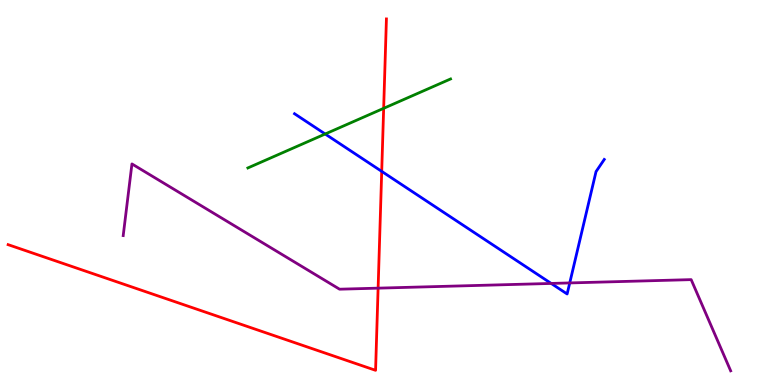[{'lines': ['blue', 'red'], 'intersections': [{'x': 4.93, 'y': 5.55}]}, {'lines': ['green', 'red'], 'intersections': [{'x': 4.95, 'y': 7.19}]}, {'lines': ['purple', 'red'], 'intersections': [{'x': 4.88, 'y': 2.52}]}, {'lines': ['blue', 'green'], 'intersections': [{'x': 4.2, 'y': 6.52}]}, {'lines': ['blue', 'purple'], 'intersections': [{'x': 7.11, 'y': 2.64}, {'x': 7.35, 'y': 2.65}]}, {'lines': ['green', 'purple'], 'intersections': []}]